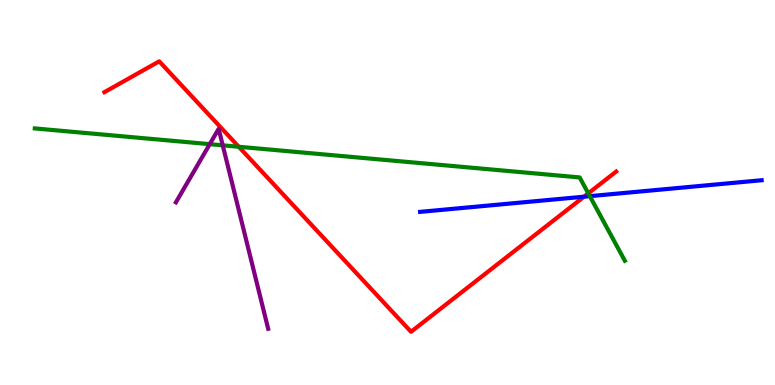[{'lines': ['blue', 'red'], 'intersections': [{'x': 7.54, 'y': 4.89}]}, {'lines': ['green', 'red'], 'intersections': [{'x': 3.08, 'y': 6.19}, {'x': 7.59, 'y': 4.98}]}, {'lines': ['purple', 'red'], 'intersections': []}, {'lines': ['blue', 'green'], 'intersections': [{'x': 7.61, 'y': 4.91}]}, {'lines': ['blue', 'purple'], 'intersections': []}, {'lines': ['green', 'purple'], 'intersections': [{'x': 2.71, 'y': 6.26}, {'x': 2.87, 'y': 6.23}]}]